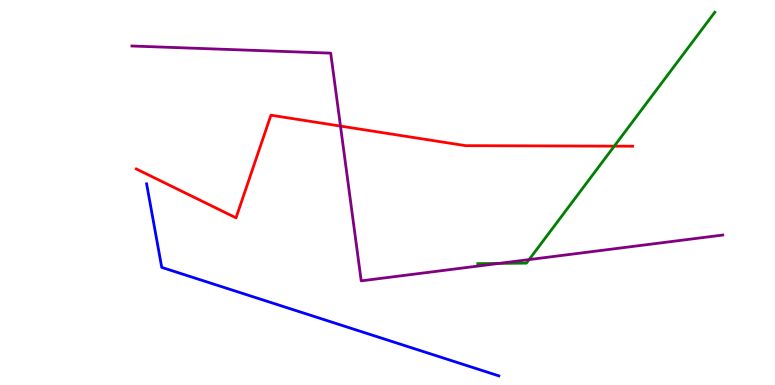[{'lines': ['blue', 'red'], 'intersections': []}, {'lines': ['green', 'red'], 'intersections': [{'x': 7.93, 'y': 6.2}]}, {'lines': ['purple', 'red'], 'intersections': [{'x': 4.39, 'y': 6.73}]}, {'lines': ['blue', 'green'], 'intersections': []}, {'lines': ['blue', 'purple'], 'intersections': []}, {'lines': ['green', 'purple'], 'intersections': [{'x': 6.44, 'y': 3.16}, {'x': 6.83, 'y': 3.26}]}]